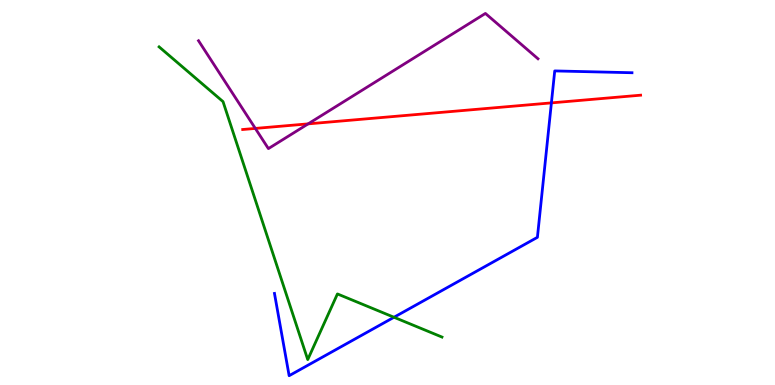[{'lines': ['blue', 'red'], 'intersections': [{'x': 7.11, 'y': 7.33}]}, {'lines': ['green', 'red'], 'intersections': []}, {'lines': ['purple', 'red'], 'intersections': [{'x': 3.29, 'y': 6.66}, {'x': 3.98, 'y': 6.78}]}, {'lines': ['blue', 'green'], 'intersections': [{'x': 5.08, 'y': 1.76}]}, {'lines': ['blue', 'purple'], 'intersections': []}, {'lines': ['green', 'purple'], 'intersections': []}]